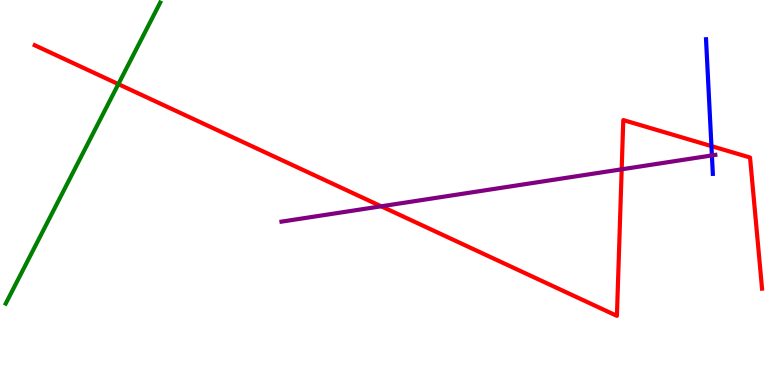[{'lines': ['blue', 'red'], 'intersections': [{'x': 9.18, 'y': 6.21}]}, {'lines': ['green', 'red'], 'intersections': [{'x': 1.53, 'y': 7.82}]}, {'lines': ['purple', 'red'], 'intersections': [{'x': 4.92, 'y': 4.64}, {'x': 8.02, 'y': 5.6}]}, {'lines': ['blue', 'green'], 'intersections': []}, {'lines': ['blue', 'purple'], 'intersections': [{'x': 9.19, 'y': 5.96}]}, {'lines': ['green', 'purple'], 'intersections': []}]